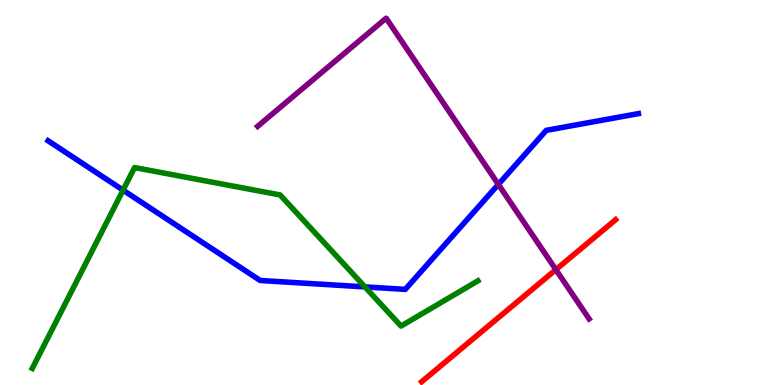[{'lines': ['blue', 'red'], 'intersections': []}, {'lines': ['green', 'red'], 'intersections': []}, {'lines': ['purple', 'red'], 'intersections': [{'x': 7.17, 'y': 3.0}]}, {'lines': ['blue', 'green'], 'intersections': [{'x': 1.59, 'y': 5.06}, {'x': 4.71, 'y': 2.55}]}, {'lines': ['blue', 'purple'], 'intersections': [{'x': 6.43, 'y': 5.21}]}, {'lines': ['green', 'purple'], 'intersections': []}]